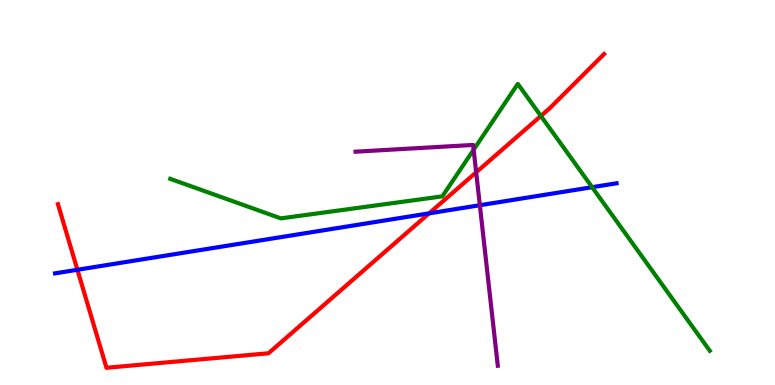[{'lines': ['blue', 'red'], 'intersections': [{'x': 0.999, 'y': 2.99}, {'x': 5.54, 'y': 4.46}]}, {'lines': ['green', 'red'], 'intersections': [{'x': 6.98, 'y': 6.99}]}, {'lines': ['purple', 'red'], 'intersections': [{'x': 6.14, 'y': 5.52}]}, {'lines': ['blue', 'green'], 'intersections': [{'x': 7.64, 'y': 5.14}]}, {'lines': ['blue', 'purple'], 'intersections': [{'x': 6.19, 'y': 4.67}]}, {'lines': ['green', 'purple'], 'intersections': [{'x': 6.11, 'y': 6.11}]}]